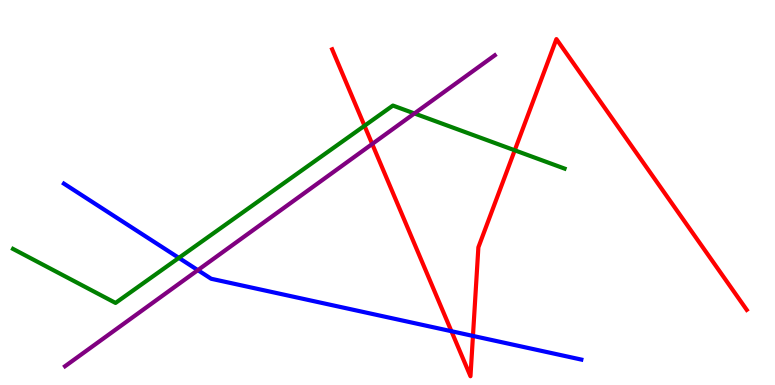[{'lines': ['blue', 'red'], 'intersections': [{'x': 5.82, 'y': 1.4}, {'x': 6.1, 'y': 1.27}]}, {'lines': ['green', 'red'], 'intersections': [{'x': 4.7, 'y': 6.73}, {'x': 6.64, 'y': 6.1}]}, {'lines': ['purple', 'red'], 'intersections': [{'x': 4.8, 'y': 6.26}]}, {'lines': ['blue', 'green'], 'intersections': [{'x': 2.31, 'y': 3.3}]}, {'lines': ['blue', 'purple'], 'intersections': [{'x': 2.55, 'y': 2.98}]}, {'lines': ['green', 'purple'], 'intersections': [{'x': 5.35, 'y': 7.05}]}]